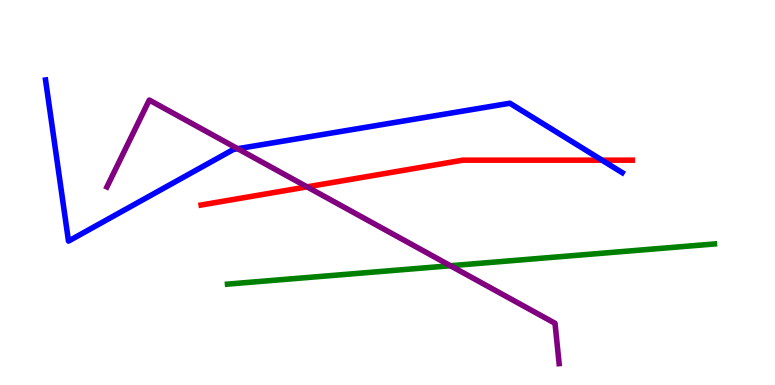[{'lines': ['blue', 'red'], 'intersections': [{'x': 7.77, 'y': 5.84}]}, {'lines': ['green', 'red'], 'intersections': []}, {'lines': ['purple', 'red'], 'intersections': [{'x': 3.96, 'y': 5.15}]}, {'lines': ['blue', 'green'], 'intersections': []}, {'lines': ['blue', 'purple'], 'intersections': [{'x': 3.07, 'y': 6.14}]}, {'lines': ['green', 'purple'], 'intersections': [{'x': 5.81, 'y': 3.1}]}]